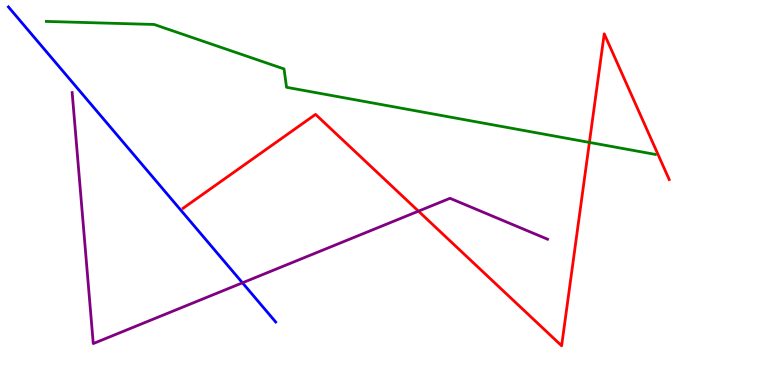[{'lines': ['blue', 'red'], 'intersections': []}, {'lines': ['green', 'red'], 'intersections': [{'x': 7.61, 'y': 6.3}]}, {'lines': ['purple', 'red'], 'intersections': [{'x': 5.4, 'y': 4.52}]}, {'lines': ['blue', 'green'], 'intersections': []}, {'lines': ['blue', 'purple'], 'intersections': [{'x': 3.13, 'y': 2.65}]}, {'lines': ['green', 'purple'], 'intersections': []}]